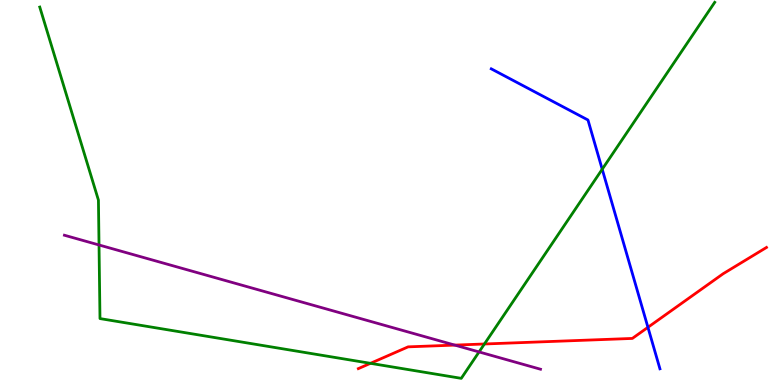[{'lines': ['blue', 'red'], 'intersections': [{'x': 8.36, 'y': 1.5}]}, {'lines': ['green', 'red'], 'intersections': [{'x': 4.78, 'y': 0.563}, {'x': 6.25, 'y': 1.07}]}, {'lines': ['purple', 'red'], 'intersections': [{'x': 5.87, 'y': 1.04}]}, {'lines': ['blue', 'green'], 'intersections': [{'x': 7.77, 'y': 5.6}]}, {'lines': ['blue', 'purple'], 'intersections': []}, {'lines': ['green', 'purple'], 'intersections': [{'x': 1.28, 'y': 3.64}, {'x': 6.18, 'y': 0.859}]}]